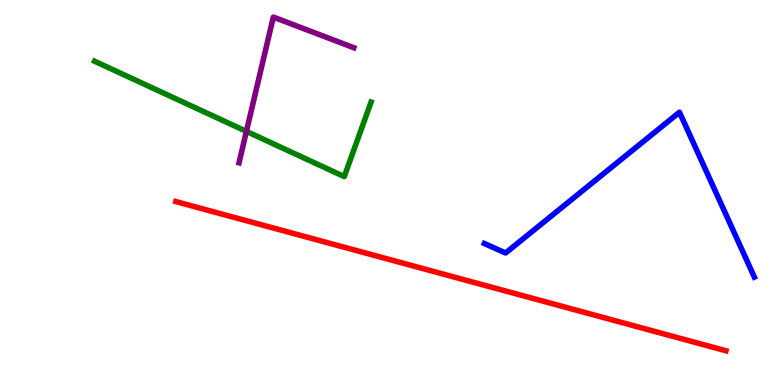[{'lines': ['blue', 'red'], 'intersections': []}, {'lines': ['green', 'red'], 'intersections': []}, {'lines': ['purple', 'red'], 'intersections': []}, {'lines': ['blue', 'green'], 'intersections': []}, {'lines': ['blue', 'purple'], 'intersections': []}, {'lines': ['green', 'purple'], 'intersections': [{'x': 3.18, 'y': 6.59}]}]